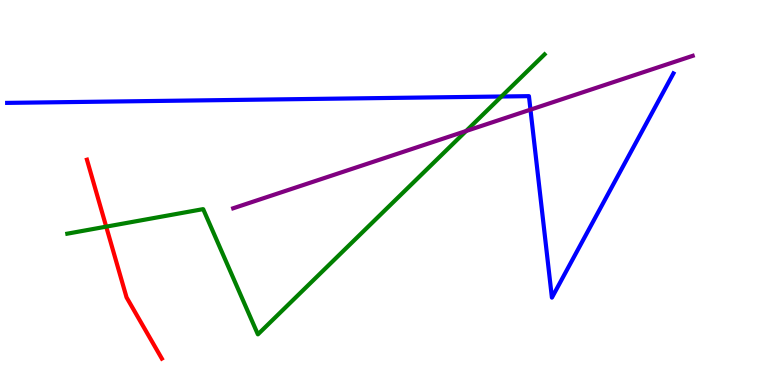[{'lines': ['blue', 'red'], 'intersections': []}, {'lines': ['green', 'red'], 'intersections': [{'x': 1.37, 'y': 4.11}]}, {'lines': ['purple', 'red'], 'intersections': []}, {'lines': ['blue', 'green'], 'intersections': [{'x': 6.47, 'y': 7.49}]}, {'lines': ['blue', 'purple'], 'intersections': [{'x': 6.84, 'y': 7.15}]}, {'lines': ['green', 'purple'], 'intersections': [{'x': 6.01, 'y': 6.6}]}]